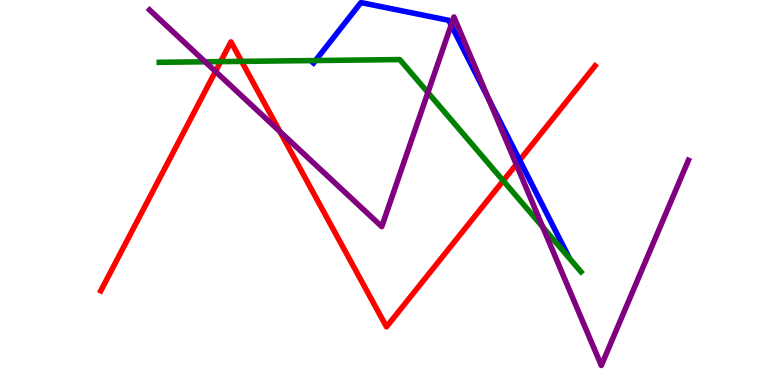[{'lines': ['blue', 'red'], 'intersections': [{'x': 6.71, 'y': 5.84}]}, {'lines': ['green', 'red'], 'intersections': [{'x': 2.85, 'y': 8.4}, {'x': 3.12, 'y': 8.41}, {'x': 6.49, 'y': 5.31}]}, {'lines': ['purple', 'red'], 'intersections': [{'x': 2.78, 'y': 8.14}, {'x': 3.61, 'y': 6.58}, {'x': 6.66, 'y': 5.73}]}, {'lines': ['blue', 'green'], 'intersections': [{'x': 4.07, 'y': 8.43}]}, {'lines': ['blue', 'purple'], 'intersections': [{'x': 5.82, 'y': 9.35}, {'x': 6.3, 'y': 7.43}]}, {'lines': ['green', 'purple'], 'intersections': [{'x': 2.65, 'y': 8.39}, {'x': 5.52, 'y': 7.6}, {'x': 7.0, 'y': 4.1}]}]